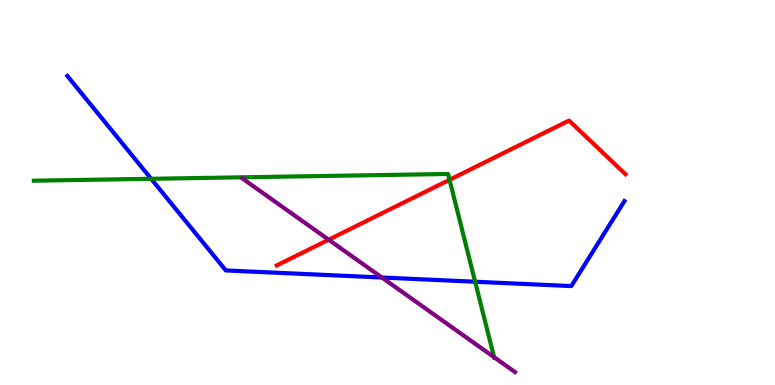[{'lines': ['blue', 'red'], 'intersections': []}, {'lines': ['green', 'red'], 'intersections': [{'x': 5.8, 'y': 5.33}]}, {'lines': ['purple', 'red'], 'intersections': [{'x': 4.24, 'y': 3.77}]}, {'lines': ['blue', 'green'], 'intersections': [{'x': 1.95, 'y': 5.36}, {'x': 6.13, 'y': 2.68}]}, {'lines': ['blue', 'purple'], 'intersections': [{'x': 4.93, 'y': 2.79}]}, {'lines': ['green', 'purple'], 'intersections': [{'x': 6.38, 'y': 0.723}]}]